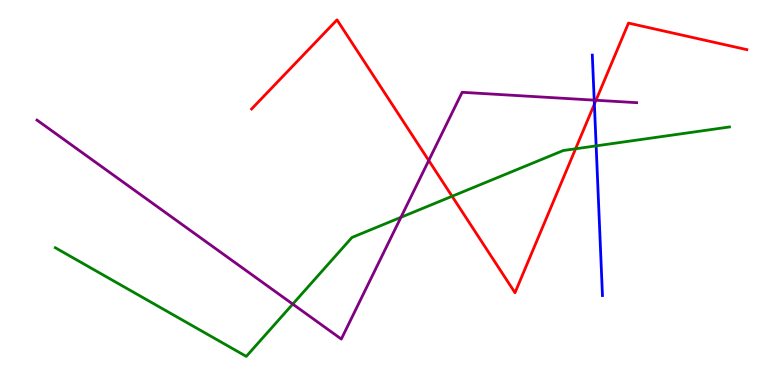[{'lines': ['blue', 'red'], 'intersections': [{'x': 7.67, 'y': 7.3}]}, {'lines': ['green', 'red'], 'intersections': [{'x': 5.83, 'y': 4.9}, {'x': 7.43, 'y': 6.14}]}, {'lines': ['purple', 'red'], 'intersections': [{'x': 5.53, 'y': 5.83}, {'x': 7.69, 'y': 7.4}]}, {'lines': ['blue', 'green'], 'intersections': [{'x': 7.69, 'y': 6.21}]}, {'lines': ['blue', 'purple'], 'intersections': [{'x': 7.67, 'y': 7.4}]}, {'lines': ['green', 'purple'], 'intersections': [{'x': 3.78, 'y': 2.1}, {'x': 5.17, 'y': 4.36}]}]